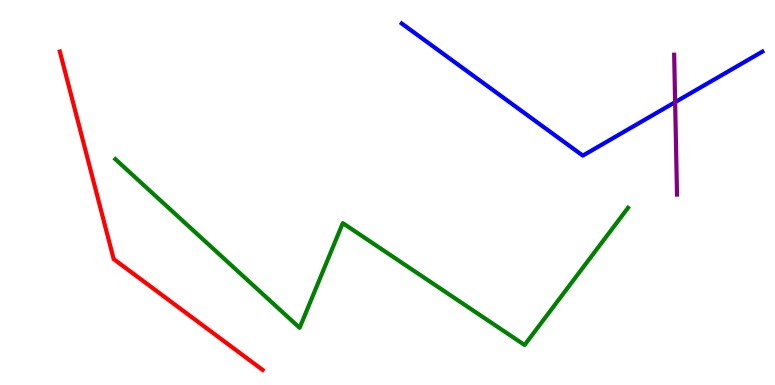[{'lines': ['blue', 'red'], 'intersections': []}, {'lines': ['green', 'red'], 'intersections': []}, {'lines': ['purple', 'red'], 'intersections': []}, {'lines': ['blue', 'green'], 'intersections': []}, {'lines': ['blue', 'purple'], 'intersections': [{'x': 8.71, 'y': 7.35}]}, {'lines': ['green', 'purple'], 'intersections': []}]